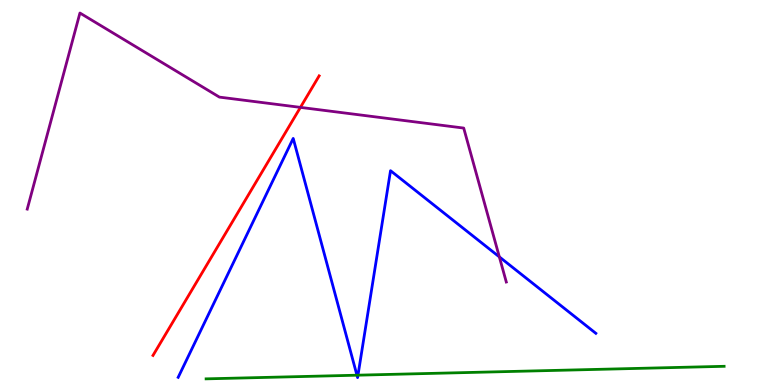[{'lines': ['blue', 'red'], 'intersections': []}, {'lines': ['green', 'red'], 'intersections': []}, {'lines': ['purple', 'red'], 'intersections': [{'x': 3.88, 'y': 7.21}]}, {'lines': ['blue', 'green'], 'intersections': [{'x': 4.61, 'y': 0.255}, {'x': 4.62, 'y': 0.255}]}, {'lines': ['blue', 'purple'], 'intersections': [{'x': 6.44, 'y': 3.33}]}, {'lines': ['green', 'purple'], 'intersections': []}]